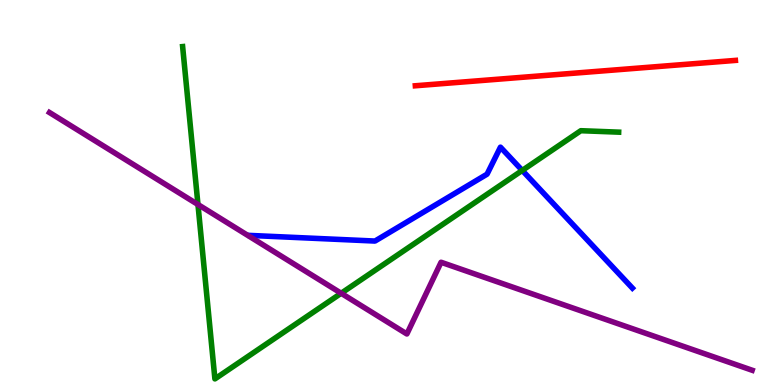[{'lines': ['blue', 'red'], 'intersections': []}, {'lines': ['green', 'red'], 'intersections': []}, {'lines': ['purple', 'red'], 'intersections': []}, {'lines': ['blue', 'green'], 'intersections': [{'x': 6.74, 'y': 5.57}]}, {'lines': ['blue', 'purple'], 'intersections': []}, {'lines': ['green', 'purple'], 'intersections': [{'x': 2.55, 'y': 4.69}, {'x': 4.4, 'y': 2.38}]}]